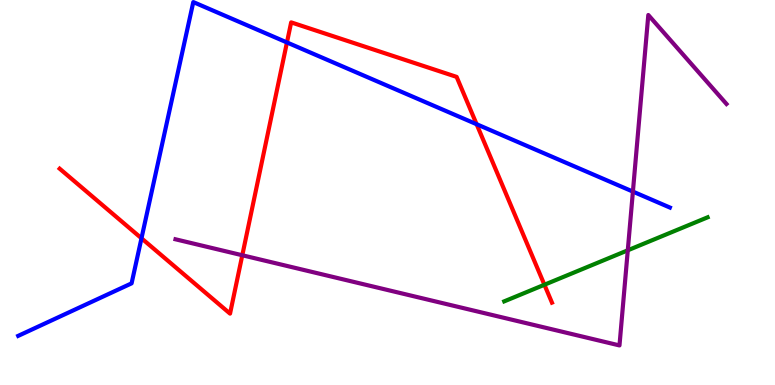[{'lines': ['blue', 'red'], 'intersections': [{'x': 1.83, 'y': 3.81}, {'x': 3.7, 'y': 8.9}, {'x': 6.15, 'y': 6.77}]}, {'lines': ['green', 'red'], 'intersections': [{'x': 7.02, 'y': 2.6}]}, {'lines': ['purple', 'red'], 'intersections': [{'x': 3.13, 'y': 3.37}]}, {'lines': ['blue', 'green'], 'intersections': []}, {'lines': ['blue', 'purple'], 'intersections': [{'x': 8.17, 'y': 5.02}]}, {'lines': ['green', 'purple'], 'intersections': [{'x': 8.1, 'y': 3.5}]}]